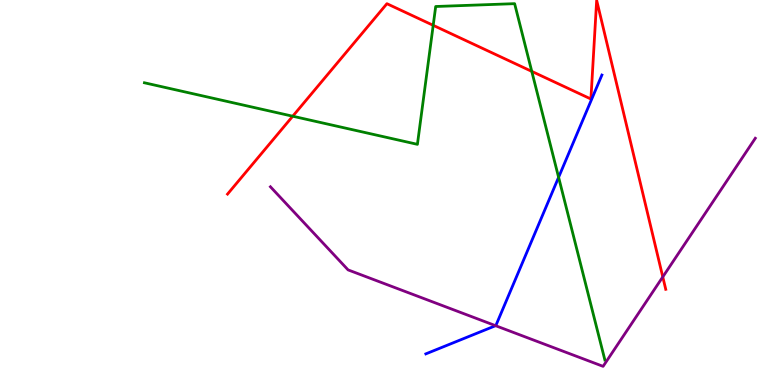[{'lines': ['blue', 'red'], 'intersections': []}, {'lines': ['green', 'red'], 'intersections': [{'x': 3.78, 'y': 6.98}, {'x': 5.59, 'y': 9.34}, {'x': 6.86, 'y': 8.15}]}, {'lines': ['purple', 'red'], 'intersections': [{'x': 8.55, 'y': 2.81}]}, {'lines': ['blue', 'green'], 'intersections': [{'x': 7.21, 'y': 5.39}]}, {'lines': ['blue', 'purple'], 'intersections': [{'x': 6.39, 'y': 1.54}]}, {'lines': ['green', 'purple'], 'intersections': []}]